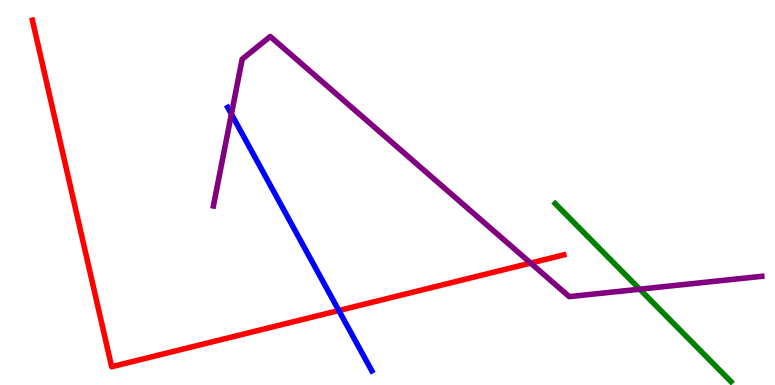[{'lines': ['blue', 'red'], 'intersections': [{'x': 4.37, 'y': 1.93}]}, {'lines': ['green', 'red'], 'intersections': []}, {'lines': ['purple', 'red'], 'intersections': [{'x': 6.85, 'y': 3.17}]}, {'lines': ['blue', 'green'], 'intersections': []}, {'lines': ['blue', 'purple'], 'intersections': [{'x': 2.99, 'y': 7.04}]}, {'lines': ['green', 'purple'], 'intersections': [{'x': 8.25, 'y': 2.49}]}]